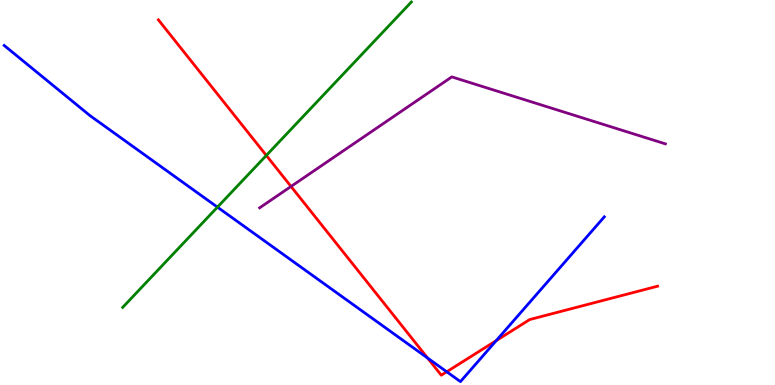[{'lines': ['blue', 'red'], 'intersections': [{'x': 5.52, 'y': 0.7}, {'x': 5.76, 'y': 0.344}, {'x': 6.4, 'y': 1.15}]}, {'lines': ['green', 'red'], 'intersections': [{'x': 3.44, 'y': 5.96}]}, {'lines': ['purple', 'red'], 'intersections': [{'x': 3.76, 'y': 5.16}]}, {'lines': ['blue', 'green'], 'intersections': [{'x': 2.81, 'y': 4.62}]}, {'lines': ['blue', 'purple'], 'intersections': []}, {'lines': ['green', 'purple'], 'intersections': []}]